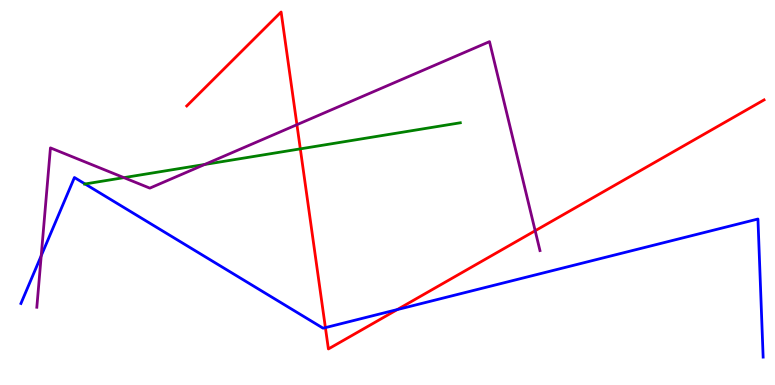[{'lines': ['blue', 'red'], 'intersections': [{'x': 4.2, 'y': 1.49}, {'x': 5.13, 'y': 1.96}]}, {'lines': ['green', 'red'], 'intersections': [{'x': 3.88, 'y': 6.13}]}, {'lines': ['purple', 'red'], 'intersections': [{'x': 3.83, 'y': 6.76}, {'x': 6.91, 'y': 4.01}]}, {'lines': ['blue', 'green'], 'intersections': [{'x': 1.1, 'y': 5.22}]}, {'lines': ['blue', 'purple'], 'intersections': [{'x': 0.532, 'y': 3.36}]}, {'lines': ['green', 'purple'], 'intersections': [{'x': 1.6, 'y': 5.39}, {'x': 2.64, 'y': 5.73}]}]